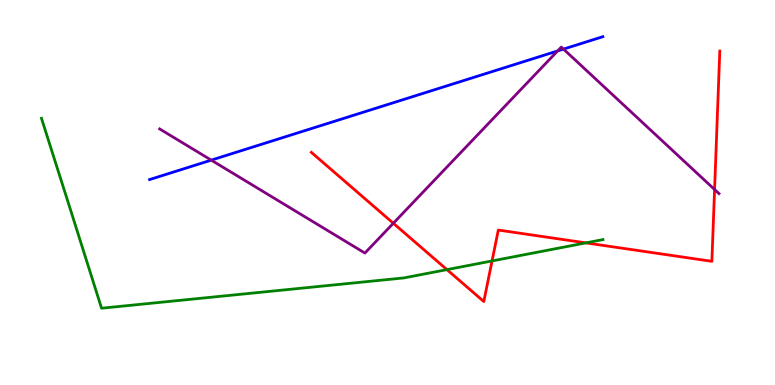[{'lines': ['blue', 'red'], 'intersections': []}, {'lines': ['green', 'red'], 'intersections': [{'x': 5.77, 'y': 3.0}, {'x': 6.35, 'y': 3.22}, {'x': 7.56, 'y': 3.69}]}, {'lines': ['purple', 'red'], 'intersections': [{'x': 5.08, 'y': 4.2}, {'x': 9.22, 'y': 5.08}]}, {'lines': ['blue', 'green'], 'intersections': []}, {'lines': ['blue', 'purple'], 'intersections': [{'x': 2.73, 'y': 5.84}, {'x': 7.19, 'y': 8.68}, {'x': 7.27, 'y': 8.72}]}, {'lines': ['green', 'purple'], 'intersections': []}]